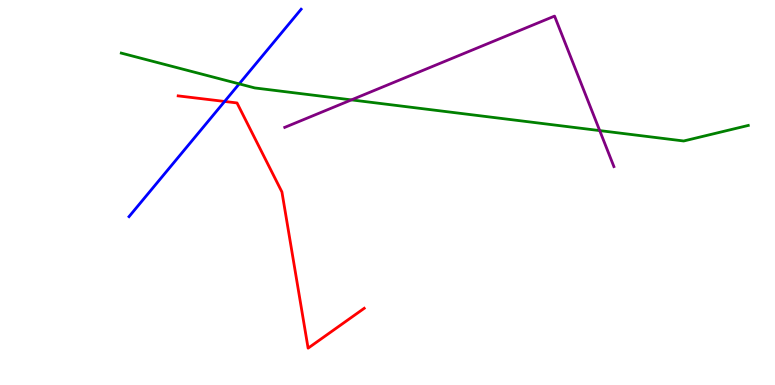[{'lines': ['blue', 'red'], 'intersections': [{'x': 2.9, 'y': 7.36}]}, {'lines': ['green', 'red'], 'intersections': []}, {'lines': ['purple', 'red'], 'intersections': []}, {'lines': ['blue', 'green'], 'intersections': [{'x': 3.09, 'y': 7.82}]}, {'lines': ['blue', 'purple'], 'intersections': []}, {'lines': ['green', 'purple'], 'intersections': [{'x': 4.53, 'y': 7.41}, {'x': 7.74, 'y': 6.61}]}]